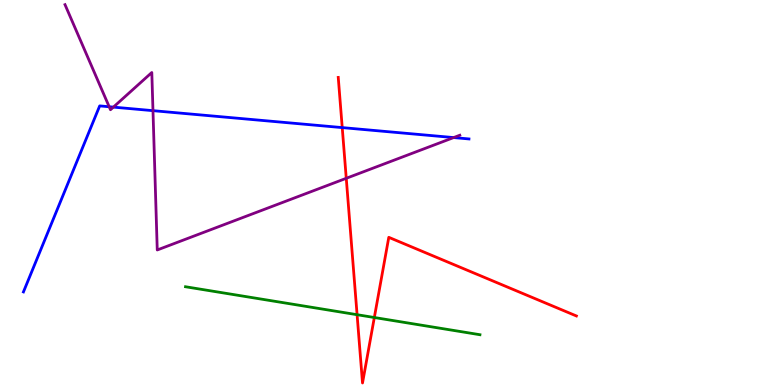[{'lines': ['blue', 'red'], 'intersections': [{'x': 4.42, 'y': 6.69}]}, {'lines': ['green', 'red'], 'intersections': [{'x': 4.61, 'y': 1.83}, {'x': 4.83, 'y': 1.75}]}, {'lines': ['purple', 'red'], 'intersections': [{'x': 4.47, 'y': 5.37}]}, {'lines': ['blue', 'green'], 'intersections': []}, {'lines': ['blue', 'purple'], 'intersections': [{'x': 1.41, 'y': 7.23}, {'x': 1.46, 'y': 7.22}, {'x': 1.97, 'y': 7.13}, {'x': 5.85, 'y': 6.43}]}, {'lines': ['green', 'purple'], 'intersections': []}]